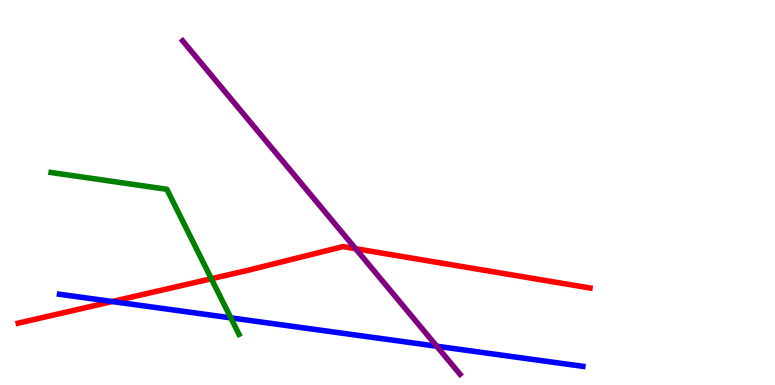[{'lines': ['blue', 'red'], 'intersections': [{'x': 1.45, 'y': 2.17}]}, {'lines': ['green', 'red'], 'intersections': [{'x': 2.73, 'y': 2.76}]}, {'lines': ['purple', 'red'], 'intersections': [{'x': 4.59, 'y': 3.54}]}, {'lines': ['blue', 'green'], 'intersections': [{'x': 2.98, 'y': 1.74}]}, {'lines': ['blue', 'purple'], 'intersections': [{'x': 5.64, 'y': 1.01}]}, {'lines': ['green', 'purple'], 'intersections': []}]